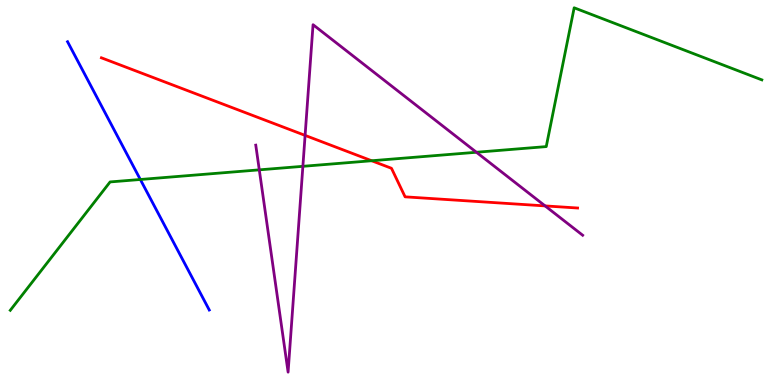[{'lines': ['blue', 'red'], 'intersections': []}, {'lines': ['green', 'red'], 'intersections': [{'x': 4.8, 'y': 5.82}]}, {'lines': ['purple', 'red'], 'intersections': [{'x': 3.94, 'y': 6.48}, {'x': 7.03, 'y': 4.65}]}, {'lines': ['blue', 'green'], 'intersections': [{'x': 1.81, 'y': 5.34}]}, {'lines': ['blue', 'purple'], 'intersections': []}, {'lines': ['green', 'purple'], 'intersections': [{'x': 3.35, 'y': 5.59}, {'x': 3.91, 'y': 5.68}, {'x': 6.15, 'y': 6.05}]}]